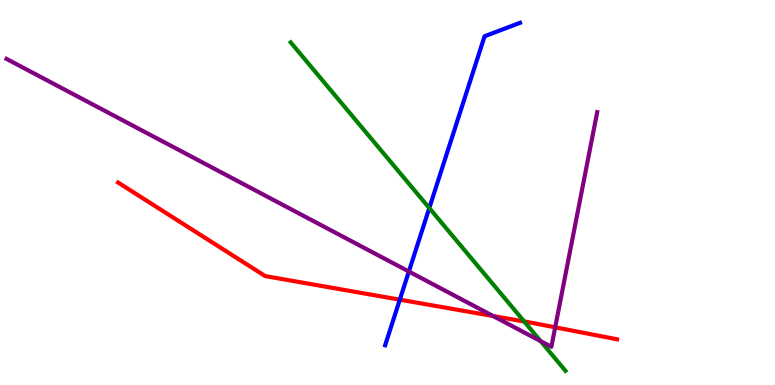[{'lines': ['blue', 'red'], 'intersections': [{'x': 5.16, 'y': 2.22}]}, {'lines': ['green', 'red'], 'intersections': [{'x': 6.76, 'y': 1.65}]}, {'lines': ['purple', 'red'], 'intersections': [{'x': 6.36, 'y': 1.79}, {'x': 7.16, 'y': 1.5}]}, {'lines': ['blue', 'green'], 'intersections': [{'x': 5.54, 'y': 4.6}]}, {'lines': ['blue', 'purple'], 'intersections': [{'x': 5.28, 'y': 2.95}]}, {'lines': ['green', 'purple'], 'intersections': [{'x': 6.98, 'y': 1.14}]}]